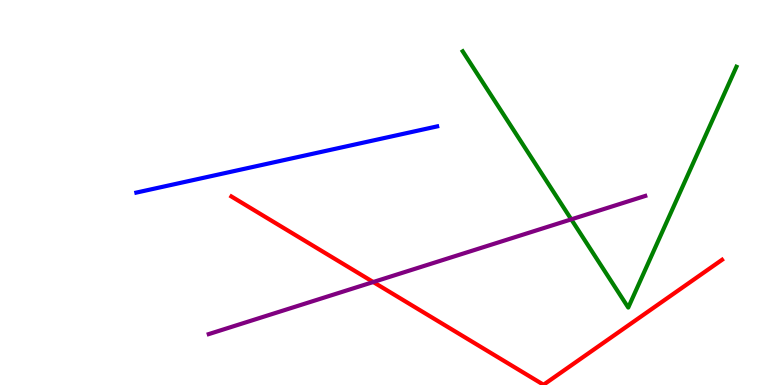[{'lines': ['blue', 'red'], 'intersections': []}, {'lines': ['green', 'red'], 'intersections': []}, {'lines': ['purple', 'red'], 'intersections': [{'x': 4.82, 'y': 2.67}]}, {'lines': ['blue', 'green'], 'intersections': []}, {'lines': ['blue', 'purple'], 'intersections': []}, {'lines': ['green', 'purple'], 'intersections': [{'x': 7.37, 'y': 4.3}]}]